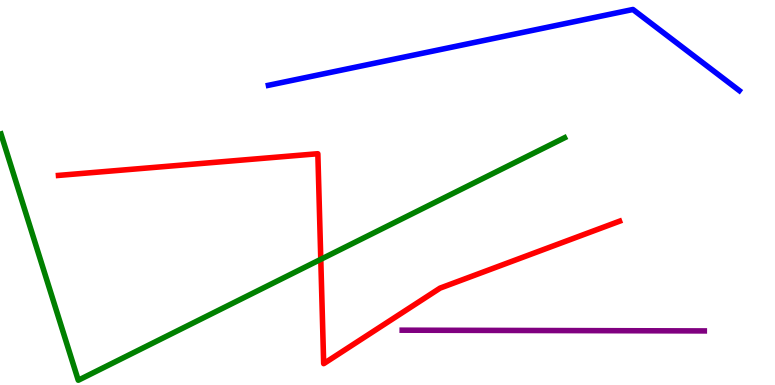[{'lines': ['blue', 'red'], 'intersections': []}, {'lines': ['green', 'red'], 'intersections': [{'x': 4.14, 'y': 3.26}]}, {'lines': ['purple', 'red'], 'intersections': []}, {'lines': ['blue', 'green'], 'intersections': []}, {'lines': ['blue', 'purple'], 'intersections': []}, {'lines': ['green', 'purple'], 'intersections': []}]